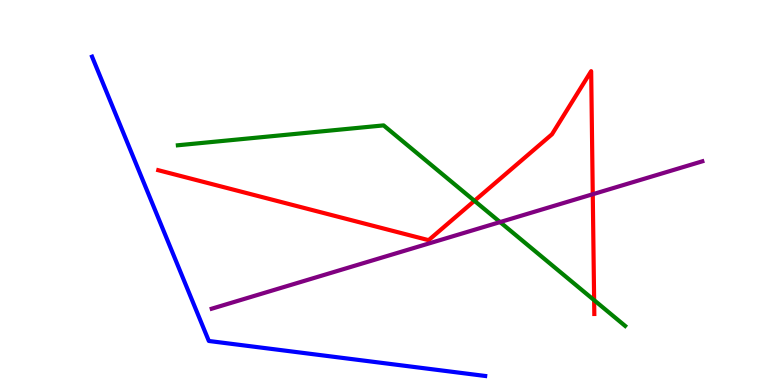[{'lines': ['blue', 'red'], 'intersections': []}, {'lines': ['green', 'red'], 'intersections': [{'x': 6.12, 'y': 4.78}, {'x': 7.67, 'y': 2.2}]}, {'lines': ['purple', 'red'], 'intersections': [{'x': 7.65, 'y': 4.95}]}, {'lines': ['blue', 'green'], 'intersections': []}, {'lines': ['blue', 'purple'], 'intersections': []}, {'lines': ['green', 'purple'], 'intersections': [{'x': 6.45, 'y': 4.23}]}]